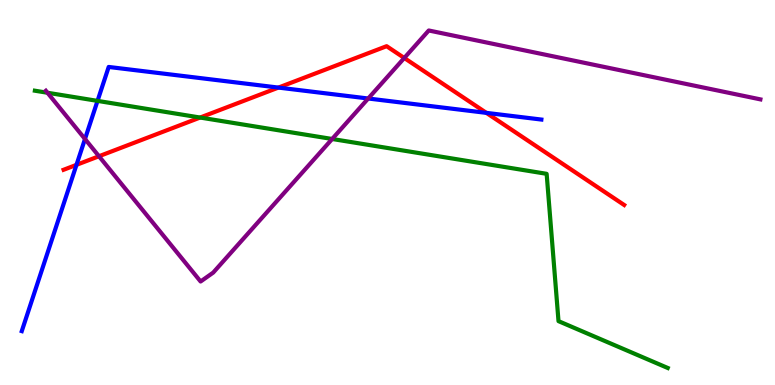[{'lines': ['blue', 'red'], 'intersections': [{'x': 0.987, 'y': 5.72}, {'x': 3.59, 'y': 7.73}, {'x': 6.28, 'y': 7.07}]}, {'lines': ['green', 'red'], 'intersections': [{'x': 2.58, 'y': 6.95}]}, {'lines': ['purple', 'red'], 'intersections': [{'x': 1.28, 'y': 5.94}, {'x': 5.22, 'y': 8.49}]}, {'lines': ['blue', 'green'], 'intersections': [{'x': 1.26, 'y': 7.38}]}, {'lines': ['blue', 'purple'], 'intersections': [{'x': 1.1, 'y': 6.39}, {'x': 4.75, 'y': 7.44}]}, {'lines': ['green', 'purple'], 'intersections': [{'x': 0.613, 'y': 7.59}, {'x': 4.29, 'y': 6.39}]}]